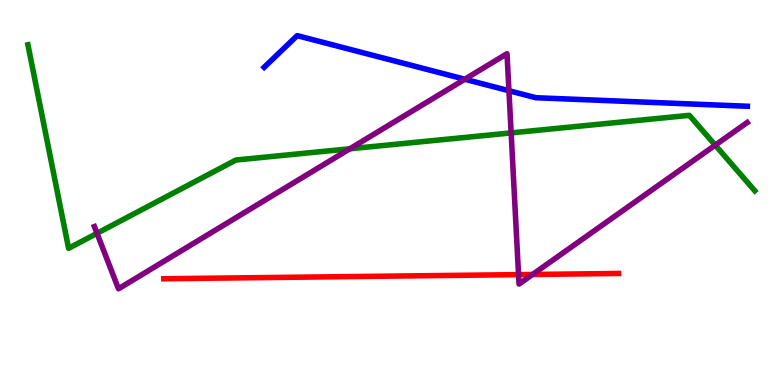[{'lines': ['blue', 'red'], 'intersections': []}, {'lines': ['green', 'red'], 'intersections': []}, {'lines': ['purple', 'red'], 'intersections': [{'x': 6.69, 'y': 2.87}, {'x': 6.87, 'y': 2.87}]}, {'lines': ['blue', 'green'], 'intersections': []}, {'lines': ['blue', 'purple'], 'intersections': [{'x': 6.0, 'y': 7.94}, {'x': 6.57, 'y': 7.64}]}, {'lines': ['green', 'purple'], 'intersections': [{'x': 1.25, 'y': 3.94}, {'x': 4.51, 'y': 6.14}, {'x': 6.6, 'y': 6.55}, {'x': 9.23, 'y': 6.23}]}]